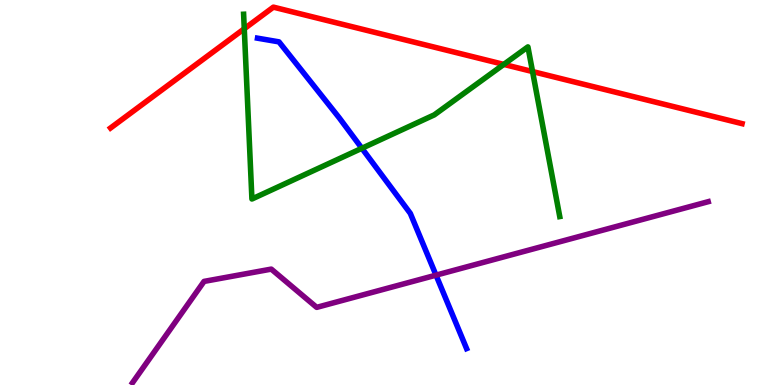[{'lines': ['blue', 'red'], 'intersections': []}, {'lines': ['green', 'red'], 'intersections': [{'x': 3.15, 'y': 9.25}, {'x': 6.5, 'y': 8.33}, {'x': 6.87, 'y': 8.14}]}, {'lines': ['purple', 'red'], 'intersections': []}, {'lines': ['blue', 'green'], 'intersections': [{'x': 4.67, 'y': 6.15}]}, {'lines': ['blue', 'purple'], 'intersections': [{'x': 5.63, 'y': 2.85}]}, {'lines': ['green', 'purple'], 'intersections': []}]